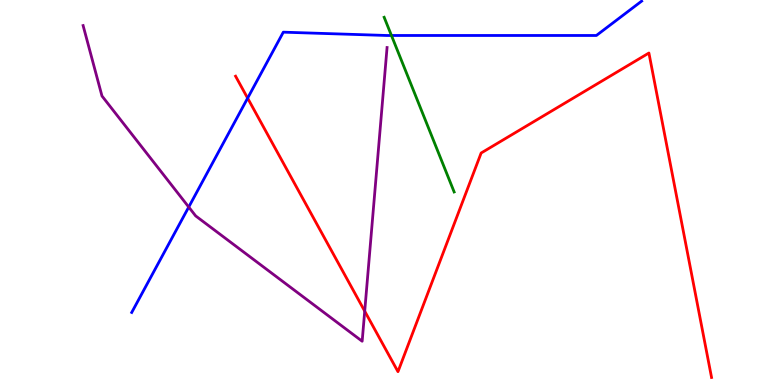[{'lines': ['blue', 'red'], 'intersections': [{'x': 3.2, 'y': 7.45}]}, {'lines': ['green', 'red'], 'intersections': []}, {'lines': ['purple', 'red'], 'intersections': [{'x': 4.71, 'y': 1.92}]}, {'lines': ['blue', 'green'], 'intersections': [{'x': 5.05, 'y': 9.08}]}, {'lines': ['blue', 'purple'], 'intersections': [{'x': 2.44, 'y': 4.62}]}, {'lines': ['green', 'purple'], 'intersections': []}]